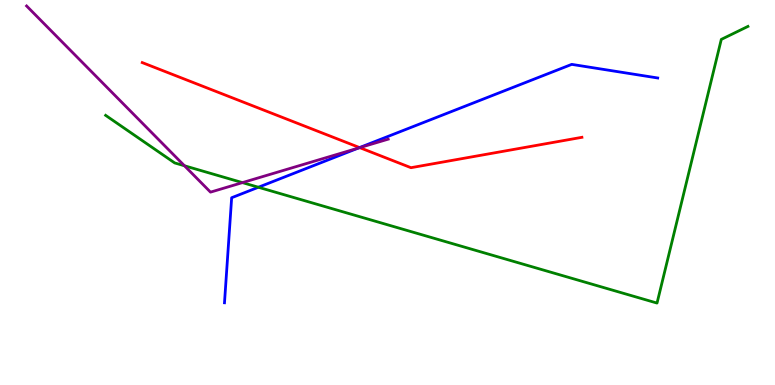[{'lines': ['blue', 'red'], 'intersections': [{'x': 4.64, 'y': 6.17}]}, {'lines': ['green', 'red'], 'intersections': []}, {'lines': ['purple', 'red'], 'intersections': [{'x': 4.64, 'y': 6.17}]}, {'lines': ['blue', 'green'], 'intersections': [{'x': 3.33, 'y': 5.14}]}, {'lines': ['blue', 'purple'], 'intersections': [{'x': 4.62, 'y': 6.15}]}, {'lines': ['green', 'purple'], 'intersections': [{'x': 2.38, 'y': 5.69}, {'x': 3.13, 'y': 5.26}]}]